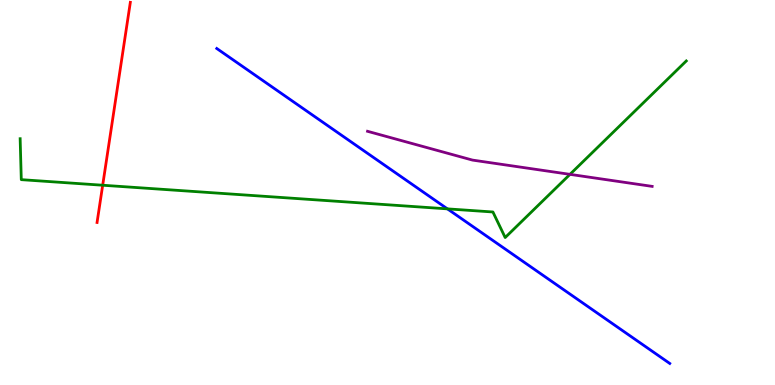[{'lines': ['blue', 'red'], 'intersections': []}, {'lines': ['green', 'red'], 'intersections': [{'x': 1.32, 'y': 5.19}]}, {'lines': ['purple', 'red'], 'intersections': []}, {'lines': ['blue', 'green'], 'intersections': [{'x': 5.77, 'y': 4.57}]}, {'lines': ['blue', 'purple'], 'intersections': []}, {'lines': ['green', 'purple'], 'intersections': [{'x': 7.35, 'y': 5.47}]}]